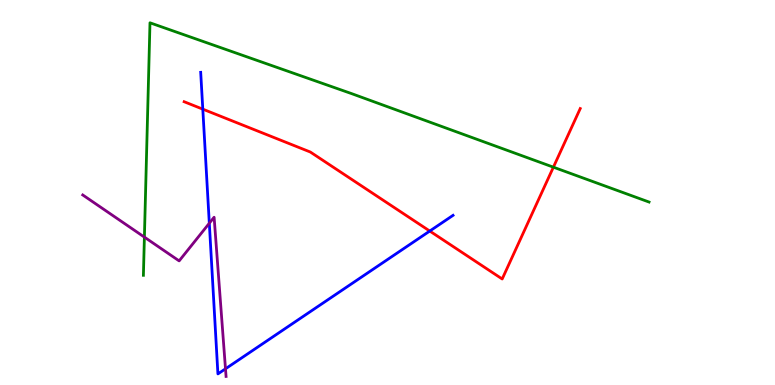[{'lines': ['blue', 'red'], 'intersections': [{'x': 2.62, 'y': 7.16}, {'x': 5.55, 'y': 4.0}]}, {'lines': ['green', 'red'], 'intersections': [{'x': 7.14, 'y': 5.66}]}, {'lines': ['purple', 'red'], 'intersections': []}, {'lines': ['blue', 'green'], 'intersections': []}, {'lines': ['blue', 'purple'], 'intersections': [{'x': 2.7, 'y': 4.2}, {'x': 2.91, 'y': 0.421}]}, {'lines': ['green', 'purple'], 'intersections': [{'x': 1.86, 'y': 3.84}]}]